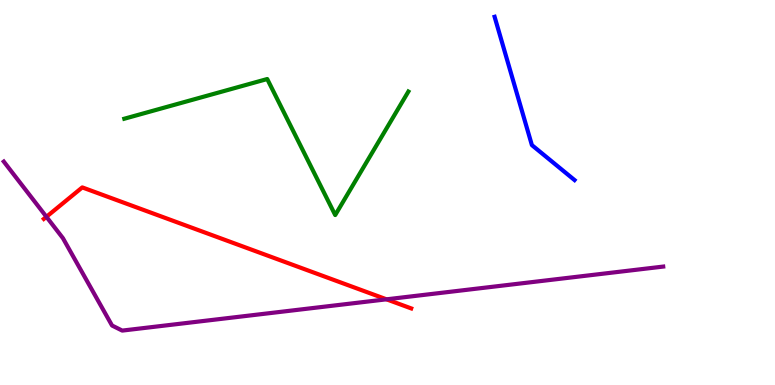[{'lines': ['blue', 'red'], 'intersections': []}, {'lines': ['green', 'red'], 'intersections': []}, {'lines': ['purple', 'red'], 'intersections': [{'x': 0.599, 'y': 4.37}, {'x': 4.99, 'y': 2.23}]}, {'lines': ['blue', 'green'], 'intersections': []}, {'lines': ['blue', 'purple'], 'intersections': []}, {'lines': ['green', 'purple'], 'intersections': []}]